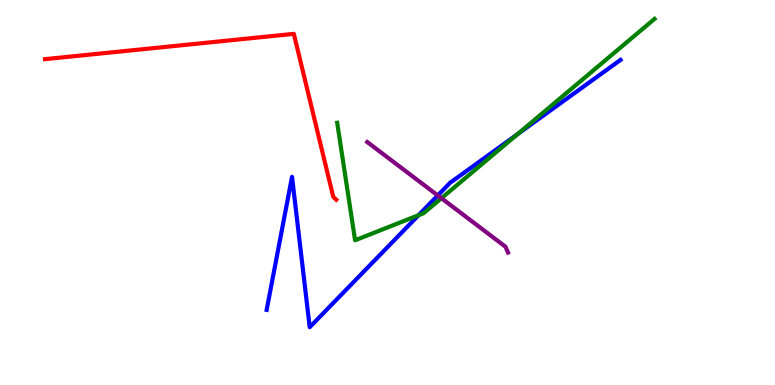[{'lines': ['blue', 'red'], 'intersections': []}, {'lines': ['green', 'red'], 'intersections': []}, {'lines': ['purple', 'red'], 'intersections': []}, {'lines': ['blue', 'green'], 'intersections': [{'x': 5.4, 'y': 4.41}, {'x': 6.68, 'y': 6.52}]}, {'lines': ['blue', 'purple'], 'intersections': [{'x': 5.65, 'y': 4.92}]}, {'lines': ['green', 'purple'], 'intersections': [{'x': 5.7, 'y': 4.85}]}]